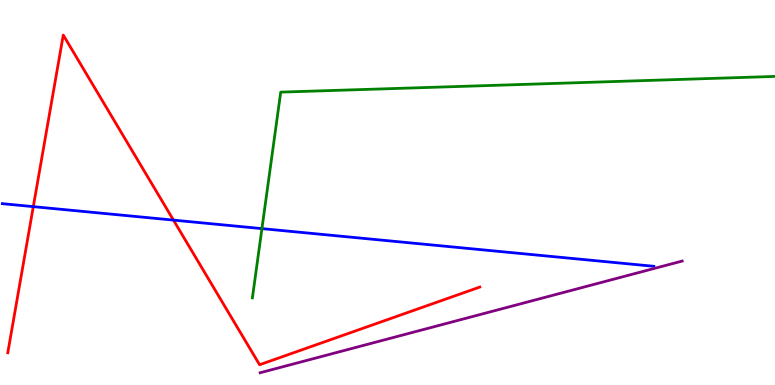[{'lines': ['blue', 'red'], 'intersections': [{'x': 0.43, 'y': 4.63}, {'x': 2.24, 'y': 4.28}]}, {'lines': ['green', 'red'], 'intersections': []}, {'lines': ['purple', 'red'], 'intersections': []}, {'lines': ['blue', 'green'], 'intersections': [{'x': 3.38, 'y': 4.06}]}, {'lines': ['blue', 'purple'], 'intersections': []}, {'lines': ['green', 'purple'], 'intersections': []}]